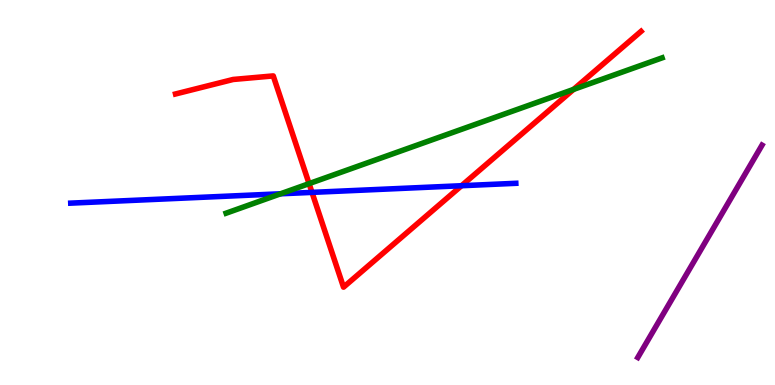[{'lines': ['blue', 'red'], 'intersections': [{'x': 4.03, 'y': 5.0}, {'x': 5.95, 'y': 5.18}]}, {'lines': ['green', 'red'], 'intersections': [{'x': 3.99, 'y': 5.23}, {'x': 7.4, 'y': 7.68}]}, {'lines': ['purple', 'red'], 'intersections': []}, {'lines': ['blue', 'green'], 'intersections': [{'x': 3.62, 'y': 4.97}]}, {'lines': ['blue', 'purple'], 'intersections': []}, {'lines': ['green', 'purple'], 'intersections': []}]